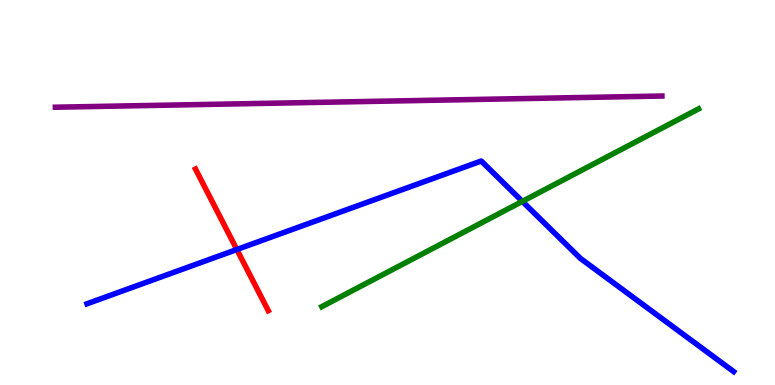[{'lines': ['blue', 'red'], 'intersections': [{'x': 3.06, 'y': 3.52}]}, {'lines': ['green', 'red'], 'intersections': []}, {'lines': ['purple', 'red'], 'intersections': []}, {'lines': ['blue', 'green'], 'intersections': [{'x': 6.74, 'y': 4.77}]}, {'lines': ['blue', 'purple'], 'intersections': []}, {'lines': ['green', 'purple'], 'intersections': []}]